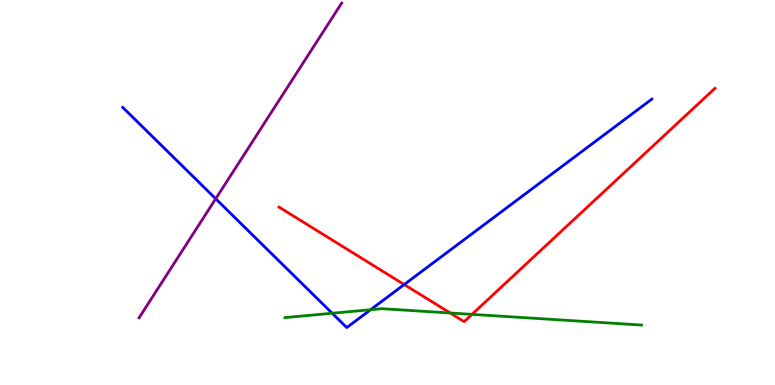[{'lines': ['blue', 'red'], 'intersections': [{'x': 5.22, 'y': 2.61}]}, {'lines': ['green', 'red'], 'intersections': [{'x': 5.81, 'y': 1.87}, {'x': 6.09, 'y': 1.83}]}, {'lines': ['purple', 'red'], 'intersections': []}, {'lines': ['blue', 'green'], 'intersections': [{'x': 4.29, 'y': 1.86}, {'x': 4.78, 'y': 1.96}]}, {'lines': ['blue', 'purple'], 'intersections': [{'x': 2.78, 'y': 4.84}]}, {'lines': ['green', 'purple'], 'intersections': []}]